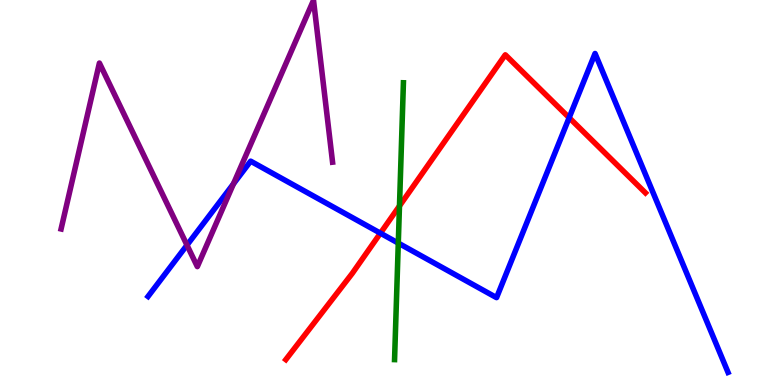[{'lines': ['blue', 'red'], 'intersections': [{'x': 4.91, 'y': 3.94}, {'x': 7.34, 'y': 6.94}]}, {'lines': ['green', 'red'], 'intersections': [{'x': 5.15, 'y': 4.65}]}, {'lines': ['purple', 'red'], 'intersections': []}, {'lines': ['blue', 'green'], 'intersections': [{'x': 5.14, 'y': 3.69}]}, {'lines': ['blue', 'purple'], 'intersections': [{'x': 2.41, 'y': 3.63}, {'x': 3.01, 'y': 5.23}]}, {'lines': ['green', 'purple'], 'intersections': []}]